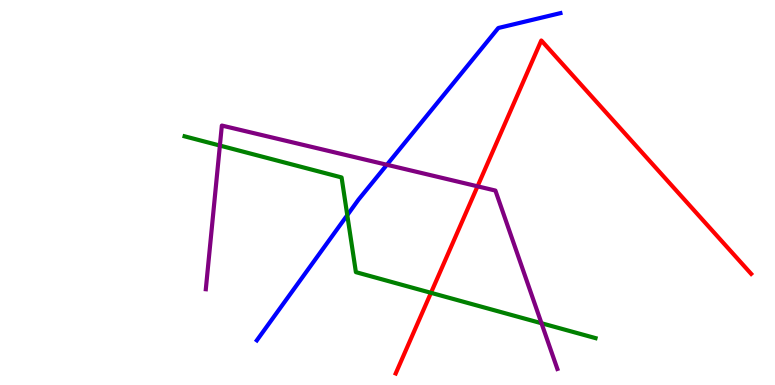[{'lines': ['blue', 'red'], 'intersections': []}, {'lines': ['green', 'red'], 'intersections': [{'x': 5.56, 'y': 2.39}]}, {'lines': ['purple', 'red'], 'intersections': [{'x': 6.16, 'y': 5.16}]}, {'lines': ['blue', 'green'], 'intersections': [{'x': 4.48, 'y': 4.41}]}, {'lines': ['blue', 'purple'], 'intersections': [{'x': 4.99, 'y': 5.72}]}, {'lines': ['green', 'purple'], 'intersections': [{'x': 2.84, 'y': 6.22}, {'x': 6.99, 'y': 1.6}]}]